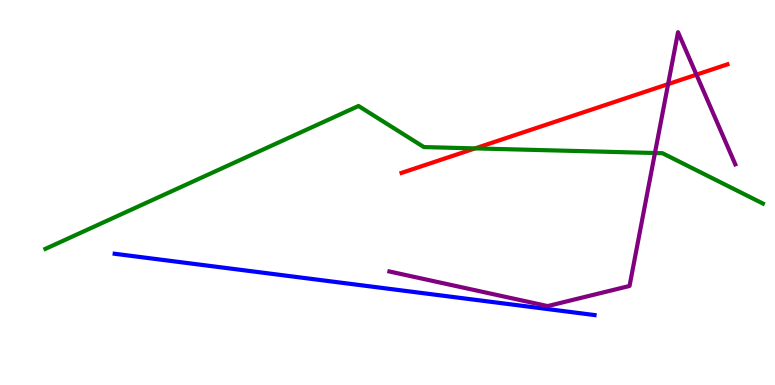[{'lines': ['blue', 'red'], 'intersections': []}, {'lines': ['green', 'red'], 'intersections': [{'x': 6.13, 'y': 6.15}]}, {'lines': ['purple', 'red'], 'intersections': [{'x': 8.62, 'y': 7.82}, {'x': 8.99, 'y': 8.06}]}, {'lines': ['blue', 'green'], 'intersections': []}, {'lines': ['blue', 'purple'], 'intersections': []}, {'lines': ['green', 'purple'], 'intersections': [{'x': 8.45, 'y': 6.03}]}]